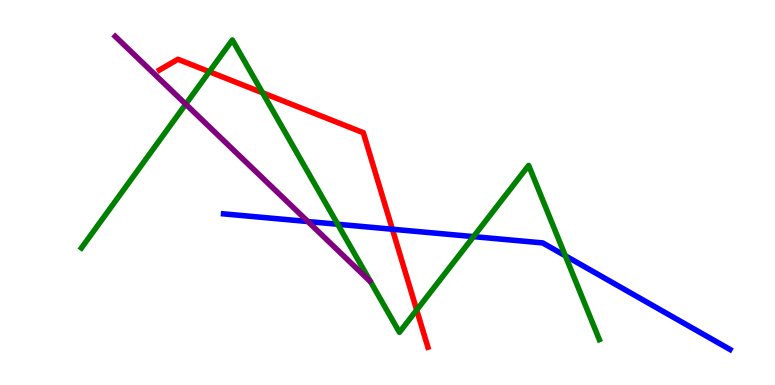[{'lines': ['blue', 'red'], 'intersections': [{'x': 5.06, 'y': 4.05}]}, {'lines': ['green', 'red'], 'intersections': [{'x': 2.7, 'y': 8.14}, {'x': 3.39, 'y': 7.59}, {'x': 5.38, 'y': 1.95}]}, {'lines': ['purple', 'red'], 'intersections': []}, {'lines': ['blue', 'green'], 'intersections': [{'x': 4.36, 'y': 4.18}, {'x': 6.11, 'y': 3.85}, {'x': 7.29, 'y': 3.36}]}, {'lines': ['blue', 'purple'], 'intersections': [{'x': 3.97, 'y': 4.25}]}, {'lines': ['green', 'purple'], 'intersections': [{'x': 2.4, 'y': 7.29}]}]